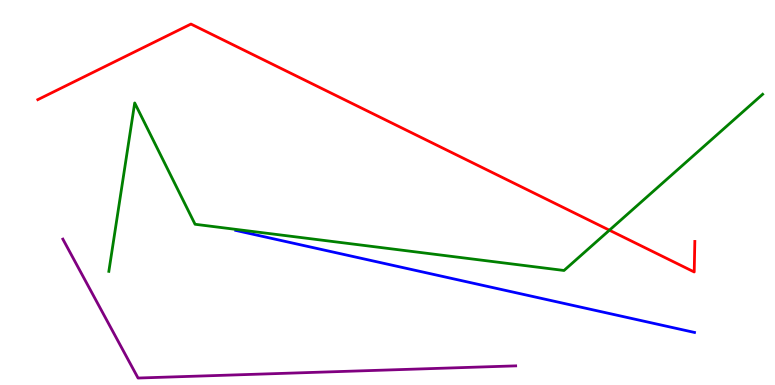[{'lines': ['blue', 'red'], 'intersections': []}, {'lines': ['green', 'red'], 'intersections': [{'x': 7.86, 'y': 4.02}]}, {'lines': ['purple', 'red'], 'intersections': []}, {'lines': ['blue', 'green'], 'intersections': []}, {'lines': ['blue', 'purple'], 'intersections': []}, {'lines': ['green', 'purple'], 'intersections': []}]